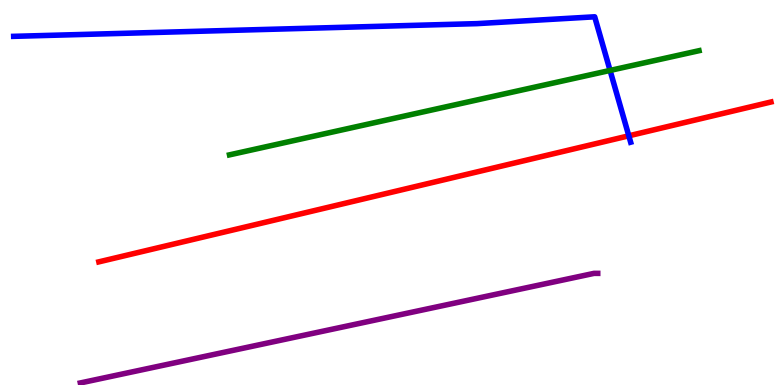[{'lines': ['blue', 'red'], 'intersections': [{'x': 8.11, 'y': 6.47}]}, {'lines': ['green', 'red'], 'intersections': []}, {'lines': ['purple', 'red'], 'intersections': []}, {'lines': ['blue', 'green'], 'intersections': [{'x': 7.87, 'y': 8.17}]}, {'lines': ['blue', 'purple'], 'intersections': []}, {'lines': ['green', 'purple'], 'intersections': []}]